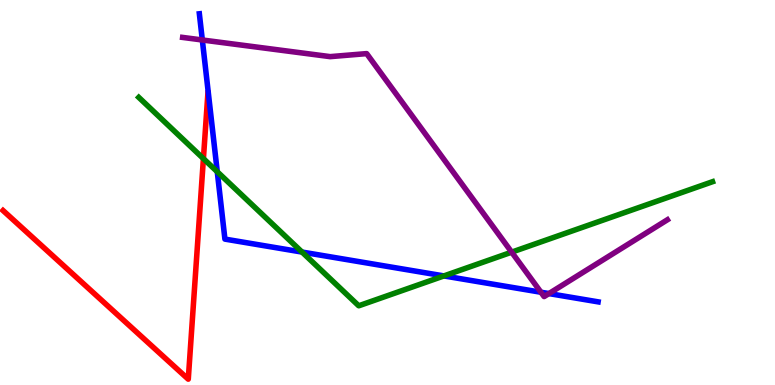[{'lines': ['blue', 'red'], 'intersections': []}, {'lines': ['green', 'red'], 'intersections': [{'x': 2.62, 'y': 5.88}]}, {'lines': ['purple', 'red'], 'intersections': []}, {'lines': ['blue', 'green'], 'intersections': [{'x': 2.8, 'y': 5.54}, {'x': 3.9, 'y': 3.45}, {'x': 5.73, 'y': 2.83}]}, {'lines': ['blue', 'purple'], 'intersections': [{'x': 2.61, 'y': 8.96}, {'x': 6.98, 'y': 2.41}, {'x': 7.08, 'y': 2.37}]}, {'lines': ['green', 'purple'], 'intersections': [{'x': 6.6, 'y': 3.45}]}]